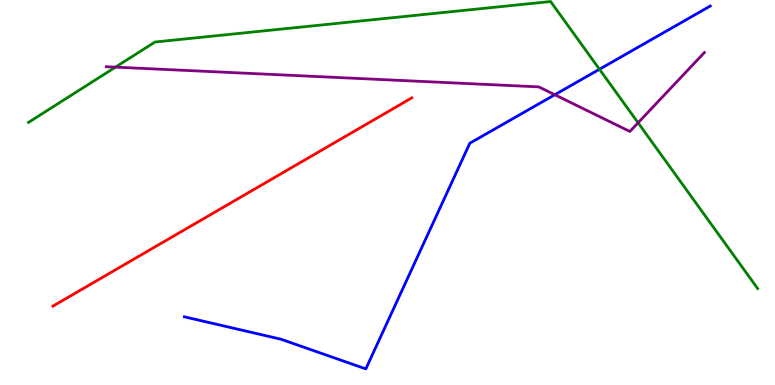[{'lines': ['blue', 'red'], 'intersections': []}, {'lines': ['green', 'red'], 'intersections': []}, {'lines': ['purple', 'red'], 'intersections': []}, {'lines': ['blue', 'green'], 'intersections': [{'x': 7.74, 'y': 8.2}]}, {'lines': ['blue', 'purple'], 'intersections': [{'x': 7.16, 'y': 7.54}]}, {'lines': ['green', 'purple'], 'intersections': [{'x': 1.49, 'y': 8.26}, {'x': 8.23, 'y': 6.81}]}]